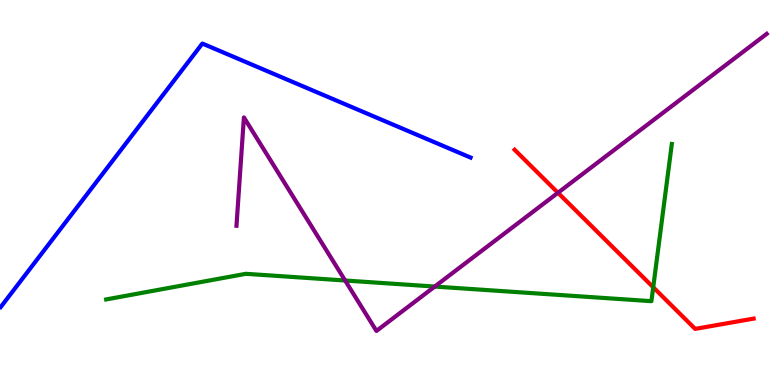[{'lines': ['blue', 'red'], 'intersections': []}, {'lines': ['green', 'red'], 'intersections': [{'x': 8.43, 'y': 2.54}]}, {'lines': ['purple', 'red'], 'intersections': [{'x': 7.2, 'y': 4.99}]}, {'lines': ['blue', 'green'], 'intersections': []}, {'lines': ['blue', 'purple'], 'intersections': []}, {'lines': ['green', 'purple'], 'intersections': [{'x': 4.45, 'y': 2.71}, {'x': 5.61, 'y': 2.56}]}]